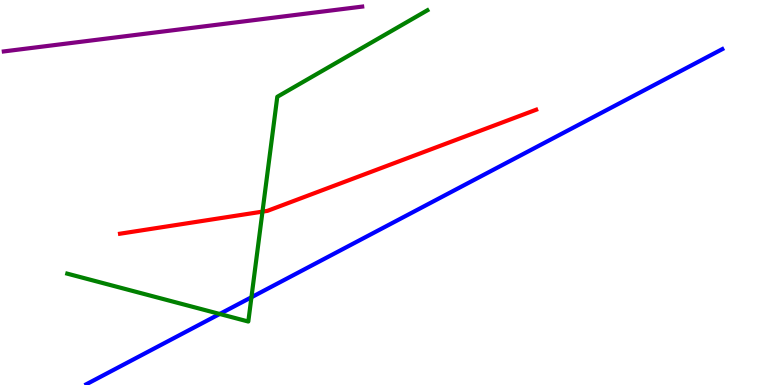[{'lines': ['blue', 'red'], 'intersections': []}, {'lines': ['green', 'red'], 'intersections': [{'x': 3.39, 'y': 4.5}]}, {'lines': ['purple', 'red'], 'intersections': []}, {'lines': ['blue', 'green'], 'intersections': [{'x': 2.84, 'y': 1.84}, {'x': 3.24, 'y': 2.28}]}, {'lines': ['blue', 'purple'], 'intersections': []}, {'lines': ['green', 'purple'], 'intersections': []}]